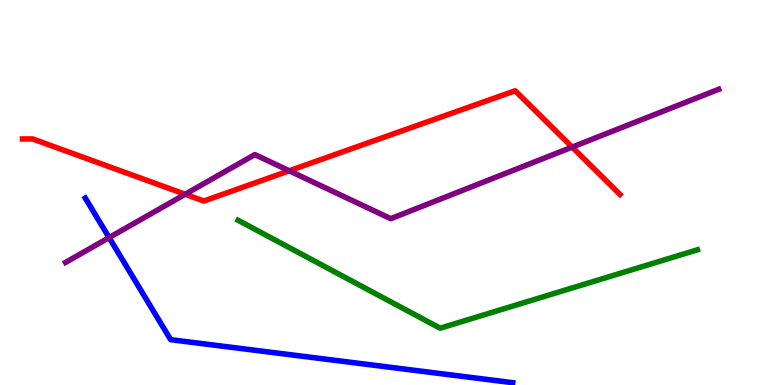[{'lines': ['blue', 'red'], 'intersections': []}, {'lines': ['green', 'red'], 'intersections': []}, {'lines': ['purple', 'red'], 'intersections': [{'x': 2.39, 'y': 4.95}, {'x': 3.73, 'y': 5.56}, {'x': 7.38, 'y': 6.18}]}, {'lines': ['blue', 'green'], 'intersections': []}, {'lines': ['blue', 'purple'], 'intersections': [{'x': 1.41, 'y': 3.83}]}, {'lines': ['green', 'purple'], 'intersections': []}]